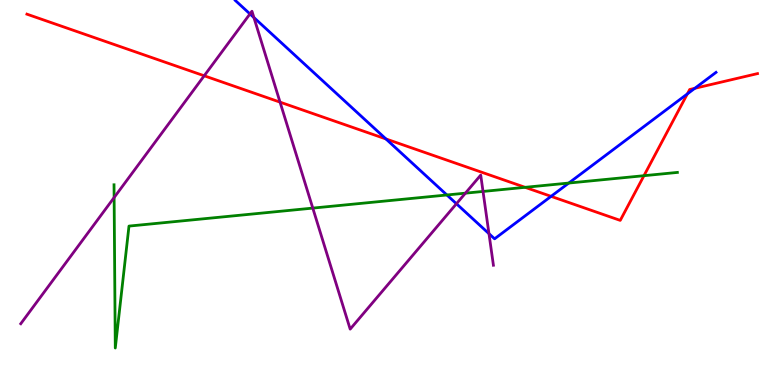[{'lines': ['blue', 'red'], 'intersections': [{'x': 4.98, 'y': 6.39}, {'x': 7.11, 'y': 4.9}, {'x': 8.87, 'y': 7.56}, {'x': 8.97, 'y': 7.71}]}, {'lines': ['green', 'red'], 'intersections': [{'x': 6.78, 'y': 5.13}, {'x': 8.31, 'y': 5.44}]}, {'lines': ['purple', 'red'], 'intersections': [{'x': 2.63, 'y': 8.03}, {'x': 3.61, 'y': 7.35}]}, {'lines': ['blue', 'green'], 'intersections': [{'x': 5.77, 'y': 4.94}, {'x': 7.34, 'y': 5.25}]}, {'lines': ['blue', 'purple'], 'intersections': [{'x': 3.23, 'y': 9.64}, {'x': 3.28, 'y': 9.54}, {'x': 5.89, 'y': 4.71}, {'x': 6.31, 'y': 3.93}]}, {'lines': ['green', 'purple'], 'intersections': [{'x': 1.47, 'y': 4.87}, {'x': 4.04, 'y': 4.59}, {'x': 6.01, 'y': 4.98}, {'x': 6.23, 'y': 5.03}]}]